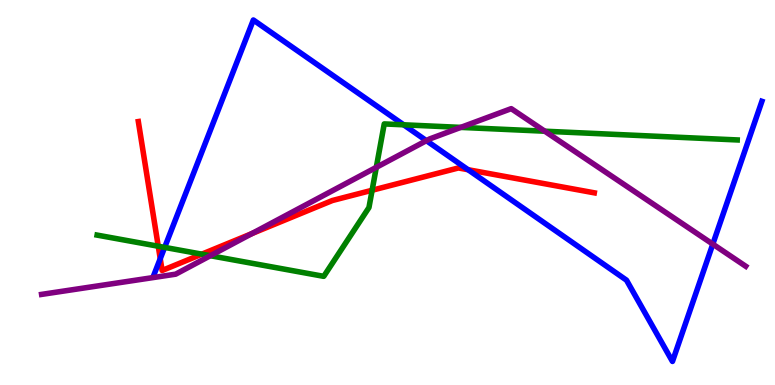[{'lines': ['blue', 'red'], 'intersections': [{'x': 2.07, 'y': 3.28}, {'x': 6.04, 'y': 5.59}]}, {'lines': ['green', 'red'], 'intersections': [{'x': 2.04, 'y': 3.6}, {'x': 2.6, 'y': 3.4}, {'x': 4.8, 'y': 5.06}]}, {'lines': ['purple', 'red'], 'intersections': [{'x': 3.25, 'y': 3.93}]}, {'lines': ['blue', 'green'], 'intersections': [{'x': 2.12, 'y': 3.57}, {'x': 5.21, 'y': 6.76}]}, {'lines': ['blue', 'purple'], 'intersections': [{'x': 5.5, 'y': 6.35}, {'x': 9.2, 'y': 3.66}]}, {'lines': ['green', 'purple'], 'intersections': [{'x': 2.71, 'y': 3.36}, {'x': 4.86, 'y': 5.65}, {'x': 5.95, 'y': 6.69}, {'x': 7.03, 'y': 6.59}]}]